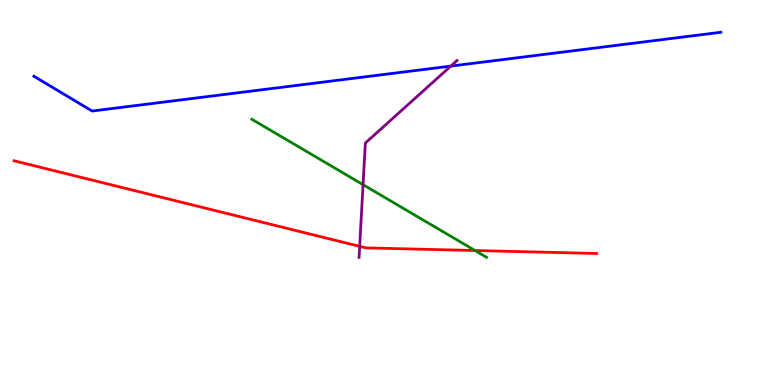[{'lines': ['blue', 'red'], 'intersections': []}, {'lines': ['green', 'red'], 'intersections': [{'x': 6.13, 'y': 3.49}]}, {'lines': ['purple', 'red'], 'intersections': [{'x': 4.64, 'y': 3.6}]}, {'lines': ['blue', 'green'], 'intersections': []}, {'lines': ['blue', 'purple'], 'intersections': [{'x': 5.82, 'y': 8.28}]}, {'lines': ['green', 'purple'], 'intersections': [{'x': 4.68, 'y': 5.2}]}]